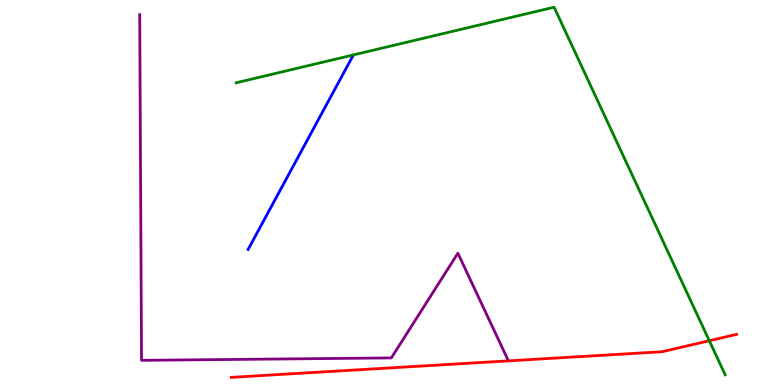[{'lines': ['blue', 'red'], 'intersections': []}, {'lines': ['green', 'red'], 'intersections': [{'x': 9.15, 'y': 1.15}]}, {'lines': ['purple', 'red'], 'intersections': []}, {'lines': ['blue', 'green'], 'intersections': []}, {'lines': ['blue', 'purple'], 'intersections': []}, {'lines': ['green', 'purple'], 'intersections': []}]